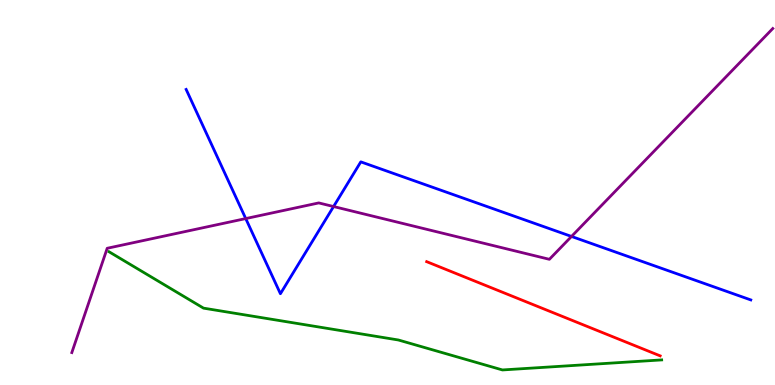[{'lines': ['blue', 'red'], 'intersections': []}, {'lines': ['green', 'red'], 'intersections': []}, {'lines': ['purple', 'red'], 'intersections': []}, {'lines': ['blue', 'green'], 'intersections': []}, {'lines': ['blue', 'purple'], 'intersections': [{'x': 3.17, 'y': 4.32}, {'x': 4.3, 'y': 4.64}, {'x': 7.37, 'y': 3.86}]}, {'lines': ['green', 'purple'], 'intersections': []}]